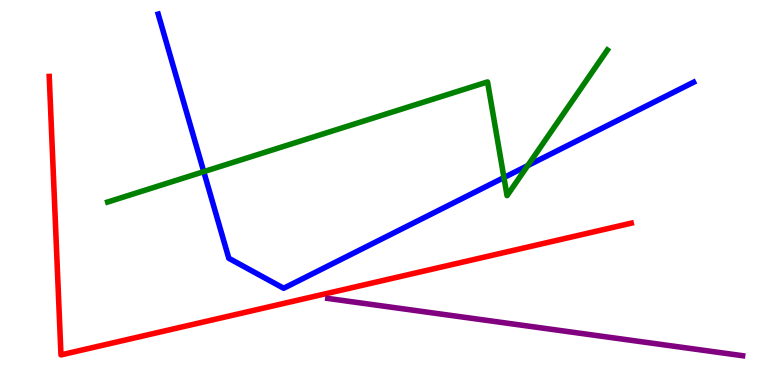[{'lines': ['blue', 'red'], 'intersections': []}, {'lines': ['green', 'red'], 'intersections': []}, {'lines': ['purple', 'red'], 'intersections': []}, {'lines': ['blue', 'green'], 'intersections': [{'x': 2.63, 'y': 5.54}, {'x': 6.5, 'y': 5.39}, {'x': 6.81, 'y': 5.7}]}, {'lines': ['blue', 'purple'], 'intersections': []}, {'lines': ['green', 'purple'], 'intersections': []}]